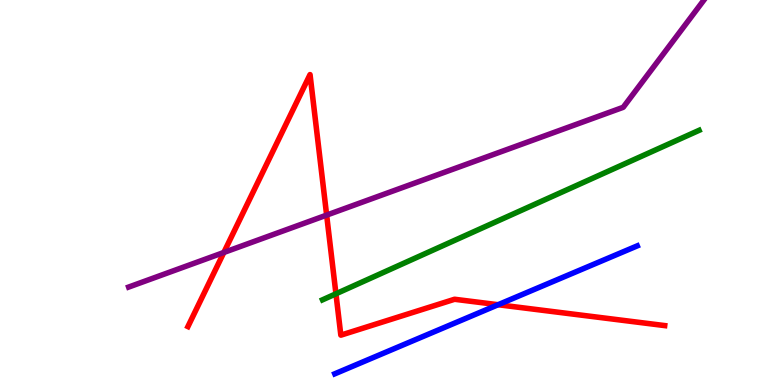[{'lines': ['blue', 'red'], 'intersections': [{'x': 6.43, 'y': 2.09}]}, {'lines': ['green', 'red'], 'intersections': [{'x': 4.33, 'y': 2.37}]}, {'lines': ['purple', 'red'], 'intersections': [{'x': 2.89, 'y': 3.44}, {'x': 4.21, 'y': 4.41}]}, {'lines': ['blue', 'green'], 'intersections': []}, {'lines': ['blue', 'purple'], 'intersections': []}, {'lines': ['green', 'purple'], 'intersections': []}]